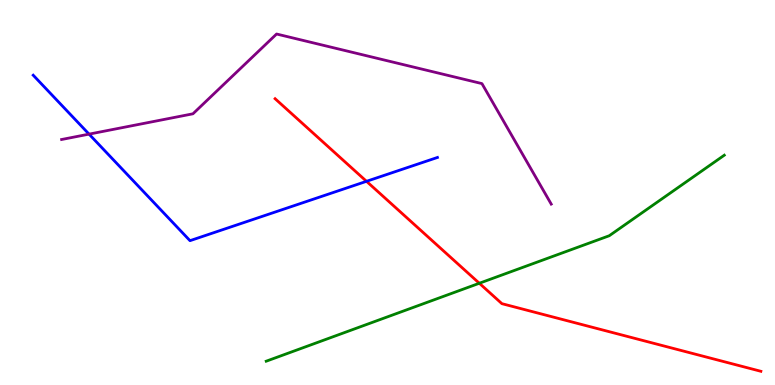[{'lines': ['blue', 'red'], 'intersections': [{'x': 4.73, 'y': 5.29}]}, {'lines': ['green', 'red'], 'intersections': [{'x': 6.18, 'y': 2.64}]}, {'lines': ['purple', 'red'], 'intersections': []}, {'lines': ['blue', 'green'], 'intersections': []}, {'lines': ['blue', 'purple'], 'intersections': [{'x': 1.15, 'y': 6.52}]}, {'lines': ['green', 'purple'], 'intersections': []}]